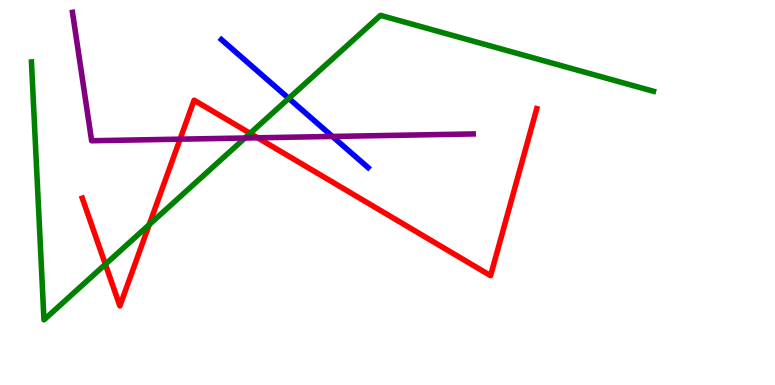[{'lines': ['blue', 'red'], 'intersections': []}, {'lines': ['green', 'red'], 'intersections': [{'x': 1.36, 'y': 3.13}, {'x': 1.93, 'y': 4.17}, {'x': 3.23, 'y': 6.54}]}, {'lines': ['purple', 'red'], 'intersections': [{'x': 2.32, 'y': 6.39}, {'x': 3.32, 'y': 6.42}]}, {'lines': ['blue', 'green'], 'intersections': [{'x': 3.73, 'y': 7.44}]}, {'lines': ['blue', 'purple'], 'intersections': [{'x': 4.29, 'y': 6.46}]}, {'lines': ['green', 'purple'], 'intersections': [{'x': 3.16, 'y': 6.42}]}]